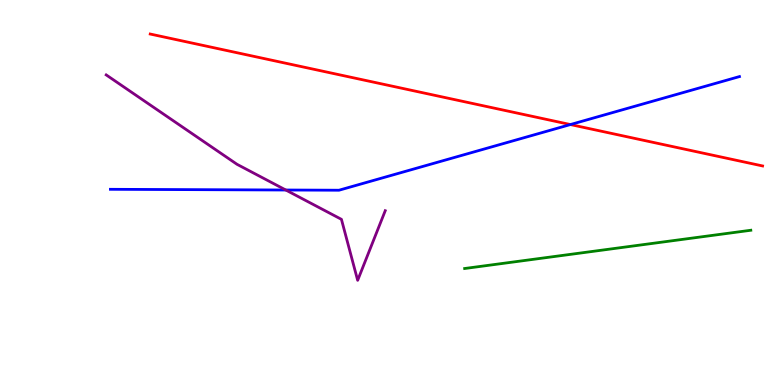[{'lines': ['blue', 'red'], 'intersections': [{'x': 7.36, 'y': 6.76}]}, {'lines': ['green', 'red'], 'intersections': []}, {'lines': ['purple', 'red'], 'intersections': []}, {'lines': ['blue', 'green'], 'intersections': []}, {'lines': ['blue', 'purple'], 'intersections': [{'x': 3.69, 'y': 5.06}]}, {'lines': ['green', 'purple'], 'intersections': []}]